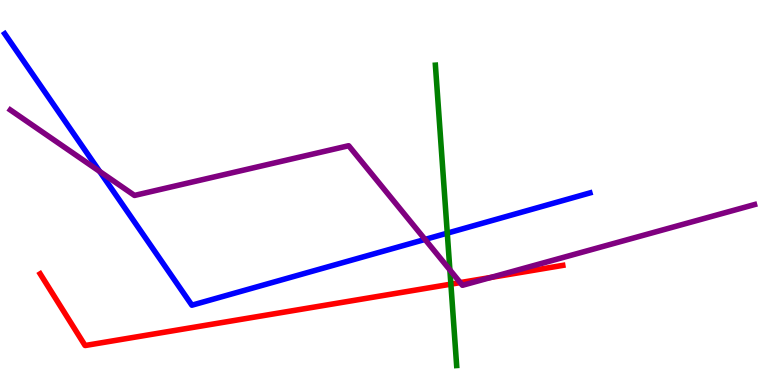[{'lines': ['blue', 'red'], 'intersections': []}, {'lines': ['green', 'red'], 'intersections': [{'x': 5.82, 'y': 2.62}]}, {'lines': ['purple', 'red'], 'intersections': [{'x': 5.94, 'y': 2.66}, {'x': 6.33, 'y': 2.79}]}, {'lines': ['blue', 'green'], 'intersections': [{'x': 5.77, 'y': 3.94}]}, {'lines': ['blue', 'purple'], 'intersections': [{'x': 1.29, 'y': 5.55}, {'x': 5.48, 'y': 3.78}]}, {'lines': ['green', 'purple'], 'intersections': [{'x': 5.8, 'y': 2.99}]}]